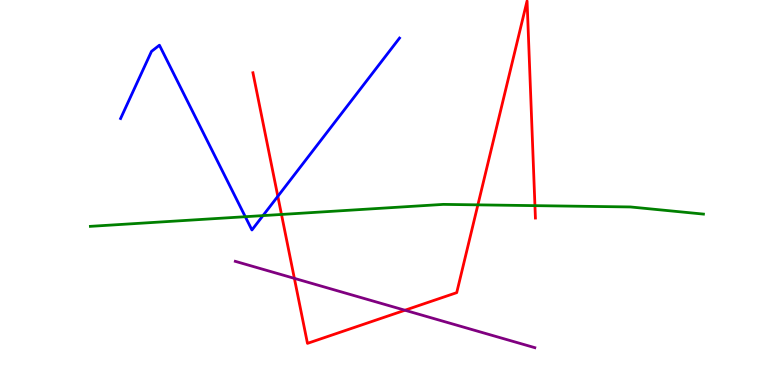[{'lines': ['blue', 'red'], 'intersections': [{'x': 3.58, 'y': 4.9}]}, {'lines': ['green', 'red'], 'intersections': [{'x': 3.63, 'y': 4.43}, {'x': 6.17, 'y': 4.68}, {'x': 6.9, 'y': 4.66}]}, {'lines': ['purple', 'red'], 'intersections': [{'x': 3.8, 'y': 2.77}, {'x': 5.23, 'y': 1.94}]}, {'lines': ['blue', 'green'], 'intersections': [{'x': 3.17, 'y': 4.37}, {'x': 3.39, 'y': 4.4}]}, {'lines': ['blue', 'purple'], 'intersections': []}, {'lines': ['green', 'purple'], 'intersections': []}]